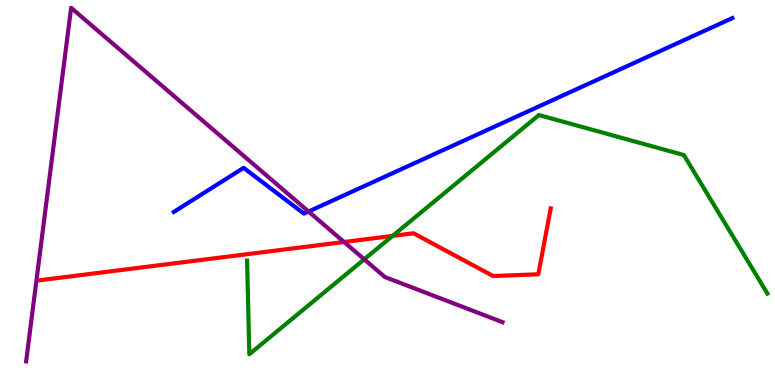[{'lines': ['blue', 'red'], 'intersections': []}, {'lines': ['green', 'red'], 'intersections': [{'x': 5.07, 'y': 3.87}]}, {'lines': ['purple', 'red'], 'intersections': [{'x': 4.44, 'y': 3.71}]}, {'lines': ['blue', 'green'], 'intersections': []}, {'lines': ['blue', 'purple'], 'intersections': [{'x': 3.98, 'y': 4.51}]}, {'lines': ['green', 'purple'], 'intersections': [{'x': 4.7, 'y': 3.26}]}]